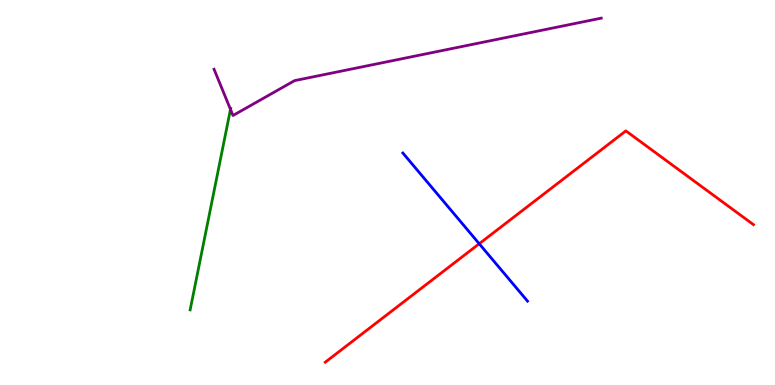[{'lines': ['blue', 'red'], 'intersections': [{'x': 6.18, 'y': 3.67}]}, {'lines': ['green', 'red'], 'intersections': []}, {'lines': ['purple', 'red'], 'intersections': []}, {'lines': ['blue', 'green'], 'intersections': []}, {'lines': ['blue', 'purple'], 'intersections': []}, {'lines': ['green', 'purple'], 'intersections': [{'x': 2.97, 'y': 7.16}]}]